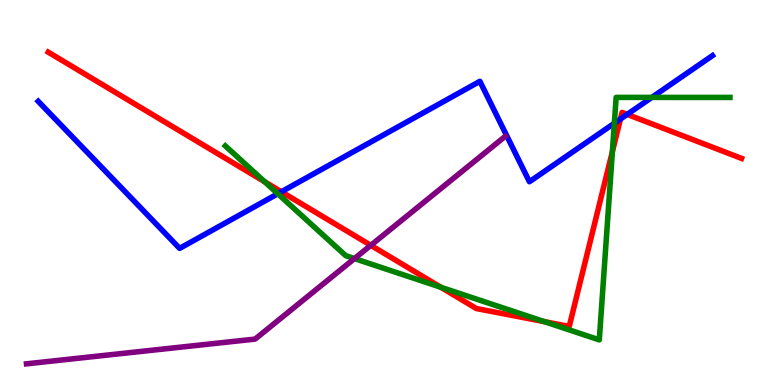[{'lines': ['blue', 'red'], 'intersections': [{'x': 3.63, 'y': 5.02}, {'x': 8.01, 'y': 6.91}, {'x': 8.09, 'y': 7.03}]}, {'lines': ['green', 'red'], 'intersections': [{'x': 3.41, 'y': 5.28}, {'x': 5.69, 'y': 2.54}, {'x': 7.03, 'y': 1.65}, {'x': 7.9, 'y': 6.06}]}, {'lines': ['purple', 'red'], 'intersections': [{'x': 4.78, 'y': 3.63}]}, {'lines': ['blue', 'green'], 'intersections': [{'x': 3.58, 'y': 4.97}, {'x': 7.93, 'y': 6.8}, {'x': 8.41, 'y': 7.47}]}, {'lines': ['blue', 'purple'], 'intersections': []}, {'lines': ['green', 'purple'], 'intersections': [{'x': 4.57, 'y': 3.28}]}]